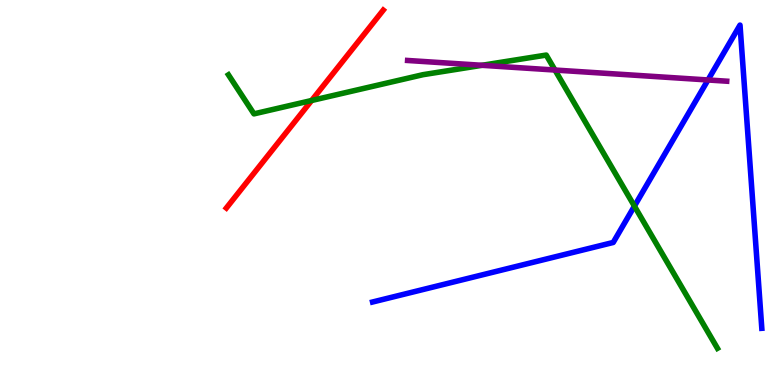[{'lines': ['blue', 'red'], 'intersections': []}, {'lines': ['green', 'red'], 'intersections': [{'x': 4.02, 'y': 7.39}]}, {'lines': ['purple', 'red'], 'intersections': []}, {'lines': ['blue', 'green'], 'intersections': [{'x': 8.19, 'y': 4.65}]}, {'lines': ['blue', 'purple'], 'intersections': [{'x': 9.14, 'y': 7.92}]}, {'lines': ['green', 'purple'], 'intersections': [{'x': 6.22, 'y': 8.3}, {'x': 7.16, 'y': 8.18}]}]